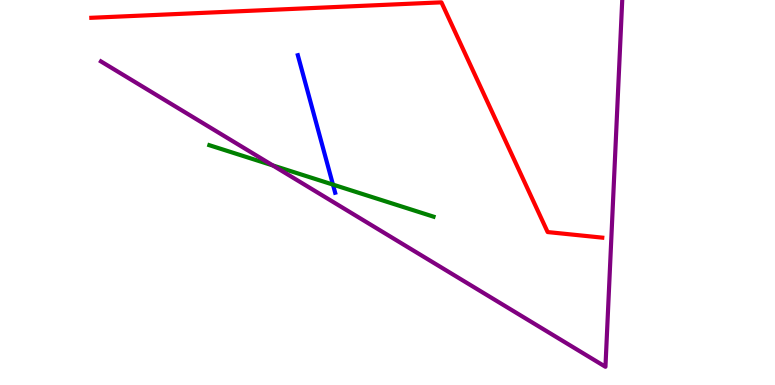[{'lines': ['blue', 'red'], 'intersections': []}, {'lines': ['green', 'red'], 'intersections': []}, {'lines': ['purple', 'red'], 'intersections': []}, {'lines': ['blue', 'green'], 'intersections': [{'x': 4.3, 'y': 5.21}]}, {'lines': ['blue', 'purple'], 'intersections': []}, {'lines': ['green', 'purple'], 'intersections': [{'x': 3.52, 'y': 5.7}]}]